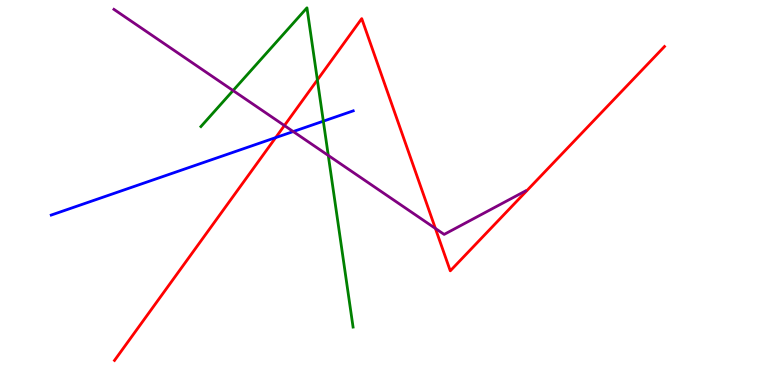[{'lines': ['blue', 'red'], 'intersections': [{'x': 3.56, 'y': 6.43}]}, {'lines': ['green', 'red'], 'intersections': [{'x': 4.1, 'y': 7.92}]}, {'lines': ['purple', 'red'], 'intersections': [{'x': 3.67, 'y': 6.74}, {'x': 5.62, 'y': 4.07}]}, {'lines': ['blue', 'green'], 'intersections': [{'x': 4.17, 'y': 6.85}]}, {'lines': ['blue', 'purple'], 'intersections': [{'x': 3.78, 'y': 6.58}]}, {'lines': ['green', 'purple'], 'intersections': [{'x': 3.01, 'y': 7.65}, {'x': 4.24, 'y': 5.96}]}]